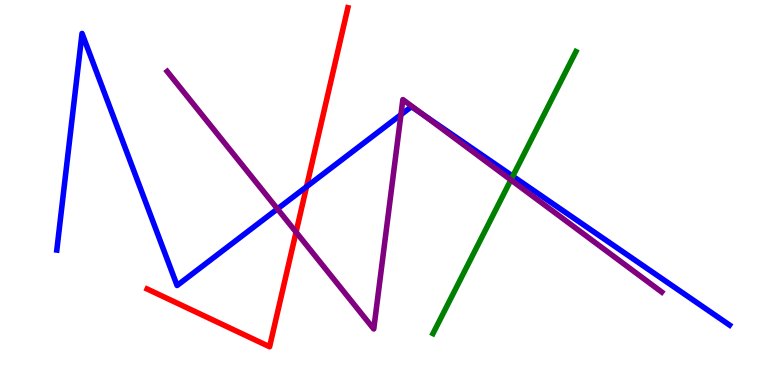[{'lines': ['blue', 'red'], 'intersections': [{'x': 3.96, 'y': 5.15}]}, {'lines': ['green', 'red'], 'intersections': []}, {'lines': ['purple', 'red'], 'intersections': [{'x': 3.82, 'y': 3.97}]}, {'lines': ['blue', 'green'], 'intersections': [{'x': 6.62, 'y': 5.42}]}, {'lines': ['blue', 'purple'], 'intersections': [{'x': 3.58, 'y': 4.57}, {'x': 5.17, 'y': 7.02}, {'x': 5.45, 'y': 7.03}]}, {'lines': ['green', 'purple'], 'intersections': [{'x': 6.59, 'y': 5.33}]}]